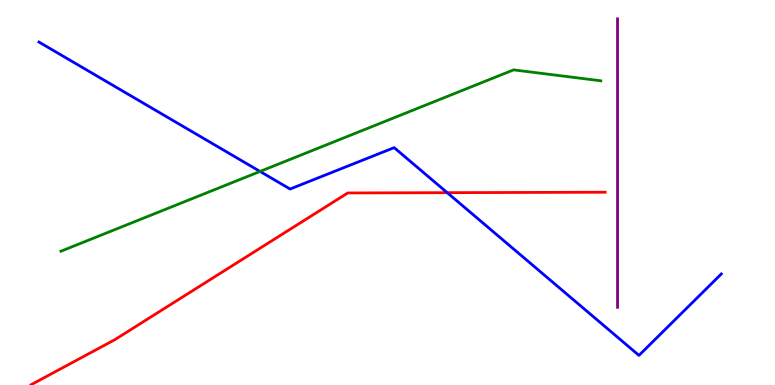[{'lines': ['blue', 'red'], 'intersections': [{'x': 5.77, 'y': 5.0}]}, {'lines': ['green', 'red'], 'intersections': []}, {'lines': ['purple', 'red'], 'intersections': []}, {'lines': ['blue', 'green'], 'intersections': [{'x': 3.36, 'y': 5.55}]}, {'lines': ['blue', 'purple'], 'intersections': []}, {'lines': ['green', 'purple'], 'intersections': []}]